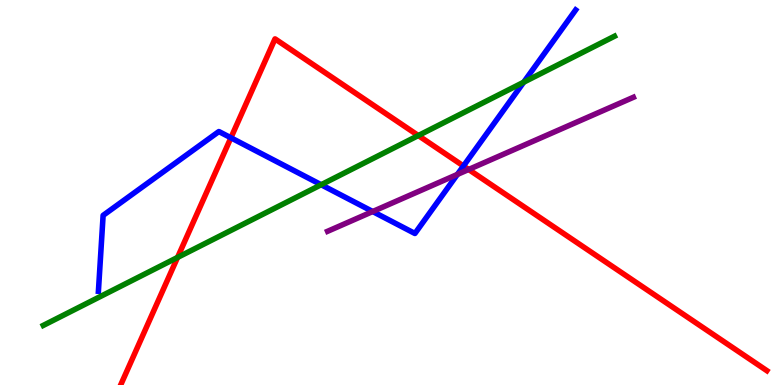[{'lines': ['blue', 'red'], 'intersections': [{'x': 2.98, 'y': 6.42}, {'x': 5.98, 'y': 5.69}]}, {'lines': ['green', 'red'], 'intersections': [{'x': 2.29, 'y': 3.31}, {'x': 5.4, 'y': 6.48}]}, {'lines': ['purple', 'red'], 'intersections': [{'x': 6.05, 'y': 5.6}]}, {'lines': ['blue', 'green'], 'intersections': [{'x': 4.14, 'y': 5.2}, {'x': 6.76, 'y': 7.87}]}, {'lines': ['blue', 'purple'], 'intersections': [{'x': 4.81, 'y': 4.51}, {'x': 5.9, 'y': 5.47}]}, {'lines': ['green', 'purple'], 'intersections': []}]